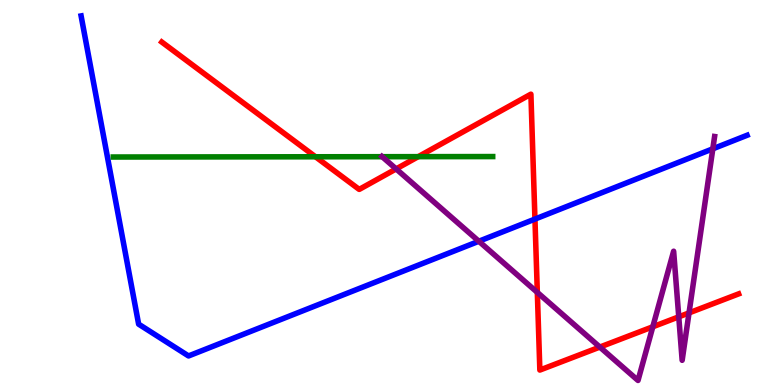[{'lines': ['blue', 'red'], 'intersections': [{'x': 6.9, 'y': 4.31}]}, {'lines': ['green', 'red'], 'intersections': [{'x': 4.07, 'y': 5.93}, {'x': 5.4, 'y': 5.93}]}, {'lines': ['purple', 'red'], 'intersections': [{'x': 5.11, 'y': 5.61}, {'x': 6.93, 'y': 2.41}, {'x': 7.74, 'y': 0.985}, {'x': 8.42, 'y': 1.51}, {'x': 8.76, 'y': 1.77}, {'x': 8.89, 'y': 1.87}]}, {'lines': ['blue', 'green'], 'intersections': []}, {'lines': ['blue', 'purple'], 'intersections': [{'x': 6.18, 'y': 3.73}, {'x': 9.2, 'y': 6.13}]}, {'lines': ['green', 'purple'], 'intersections': [{'x': 4.93, 'y': 5.93}]}]